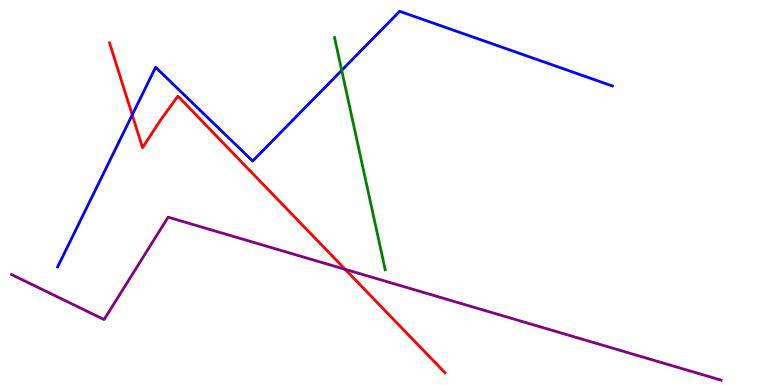[{'lines': ['blue', 'red'], 'intersections': [{'x': 1.71, 'y': 7.02}]}, {'lines': ['green', 'red'], 'intersections': []}, {'lines': ['purple', 'red'], 'intersections': [{'x': 4.45, 'y': 3.0}]}, {'lines': ['blue', 'green'], 'intersections': [{'x': 4.41, 'y': 8.17}]}, {'lines': ['blue', 'purple'], 'intersections': []}, {'lines': ['green', 'purple'], 'intersections': []}]